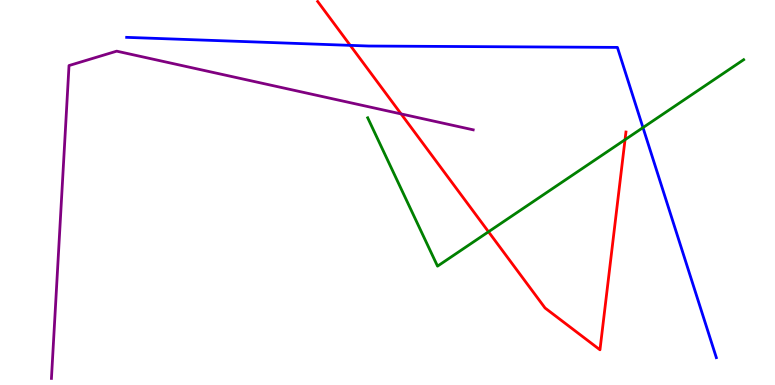[{'lines': ['blue', 'red'], 'intersections': [{'x': 4.52, 'y': 8.82}]}, {'lines': ['green', 'red'], 'intersections': [{'x': 6.3, 'y': 3.98}, {'x': 8.06, 'y': 6.37}]}, {'lines': ['purple', 'red'], 'intersections': [{'x': 5.18, 'y': 7.04}]}, {'lines': ['blue', 'green'], 'intersections': [{'x': 8.3, 'y': 6.69}]}, {'lines': ['blue', 'purple'], 'intersections': []}, {'lines': ['green', 'purple'], 'intersections': []}]